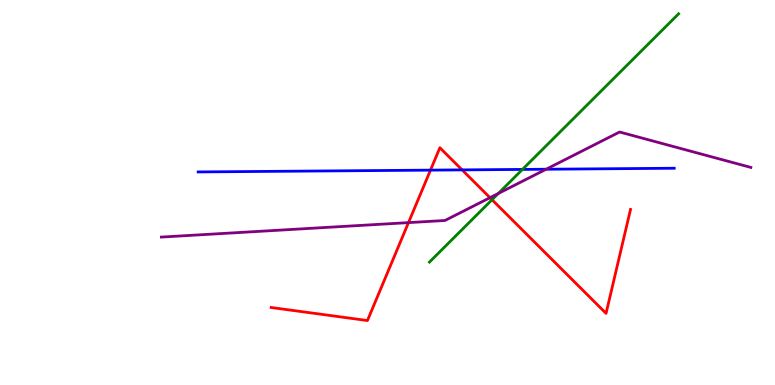[{'lines': ['blue', 'red'], 'intersections': [{'x': 5.55, 'y': 5.58}, {'x': 5.96, 'y': 5.59}]}, {'lines': ['green', 'red'], 'intersections': [{'x': 6.35, 'y': 4.81}]}, {'lines': ['purple', 'red'], 'intersections': [{'x': 5.27, 'y': 4.22}, {'x': 6.32, 'y': 4.87}]}, {'lines': ['blue', 'green'], 'intersections': [{'x': 6.74, 'y': 5.6}]}, {'lines': ['blue', 'purple'], 'intersections': [{'x': 7.05, 'y': 5.6}]}, {'lines': ['green', 'purple'], 'intersections': [{'x': 6.43, 'y': 4.98}]}]